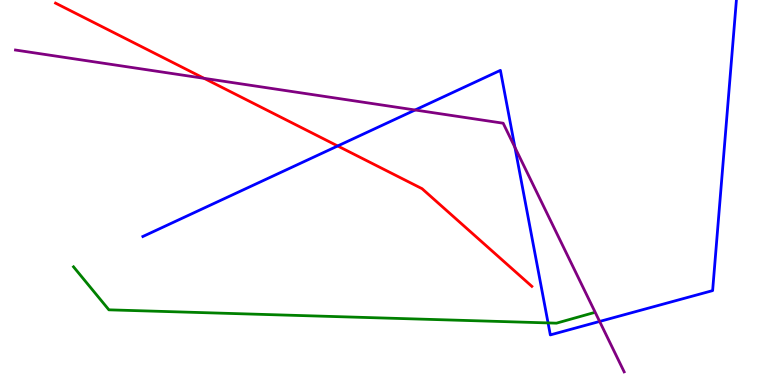[{'lines': ['blue', 'red'], 'intersections': [{'x': 4.36, 'y': 6.21}]}, {'lines': ['green', 'red'], 'intersections': []}, {'lines': ['purple', 'red'], 'intersections': [{'x': 2.63, 'y': 7.97}]}, {'lines': ['blue', 'green'], 'intersections': [{'x': 7.07, 'y': 1.61}]}, {'lines': ['blue', 'purple'], 'intersections': [{'x': 5.36, 'y': 7.14}, {'x': 6.64, 'y': 6.17}, {'x': 7.74, 'y': 1.65}]}, {'lines': ['green', 'purple'], 'intersections': []}]